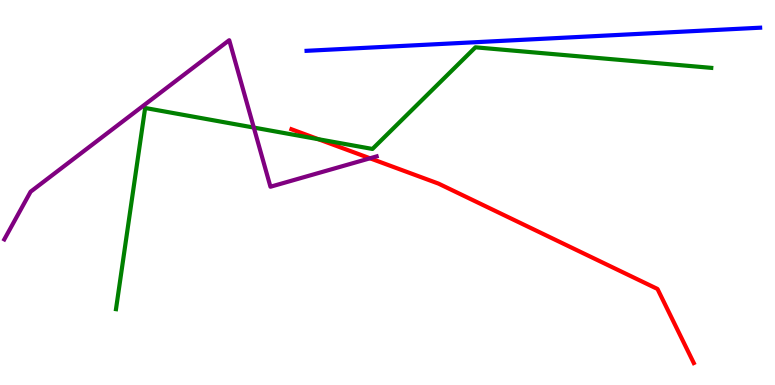[{'lines': ['blue', 'red'], 'intersections': []}, {'lines': ['green', 'red'], 'intersections': [{'x': 4.11, 'y': 6.38}]}, {'lines': ['purple', 'red'], 'intersections': [{'x': 4.77, 'y': 5.89}]}, {'lines': ['blue', 'green'], 'intersections': []}, {'lines': ['blue', 'purple'], 'intersections': []}, {'lines': ['green', 'purple'], 'intersections': [{'x': 3.27, 'y': 6.69}]}]